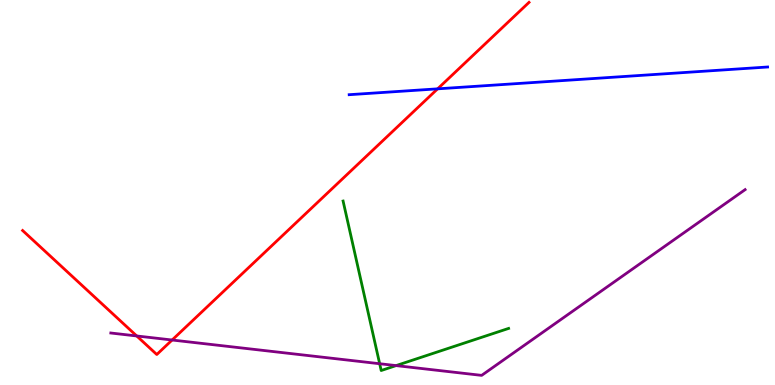[{'lines': ['blue', 'red'], 'intersections': [{'x': 5.65, 'y': 7.69}]}, {'lines': ['green', 'red'], 'intersections': []}, {'lines': ['purple', 'red'], 'intersections': [{'x': 1.76, 'y': 1.27}, {'x': 2.22, 'y': 1.17}]}, {'lines': ['blue', 'green'], 'intersections': []}, {'lines': ['blue', 'purple'], 'intersections': []}, {'lines': ['green', 'purple'], 'intersections': [{'x': 4.9, 'y': 0.553}, {'x': 5.11, 'y': 0.504}]}]